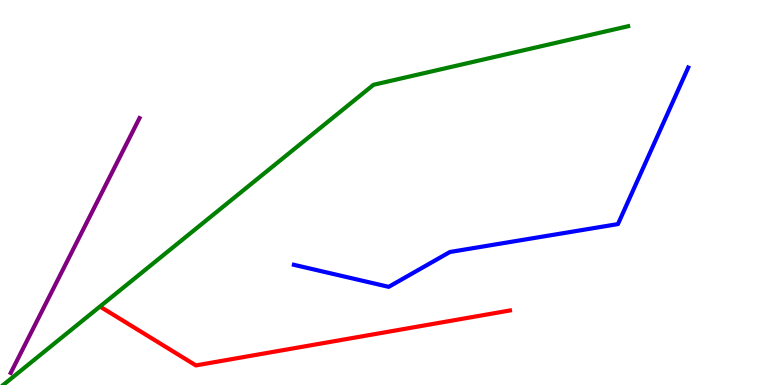[{'lines': ['blue', 'red'], 'intersections': []}, {'lines': ['green', 'red'], 'intersections': []}, {'lines': ['purple', 'red'], 'intersections': []}, {'lines': ['blue', 'green'], 'intersections': []}, {'lines': ['blue', 'purple'], 'intersections': []}, {'lines': ['green', 'purple'], 'intersections': []}]